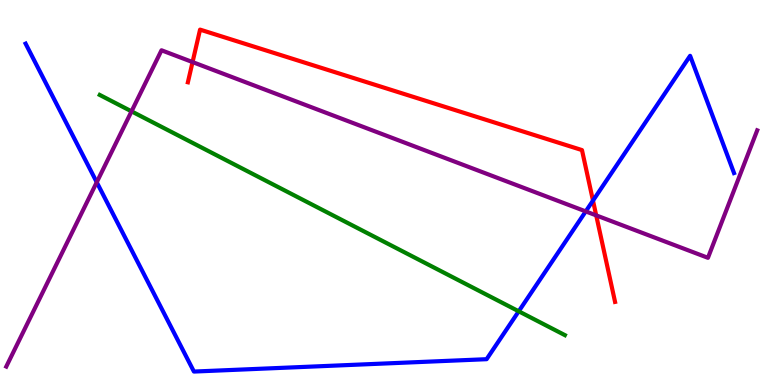[{'lines': ['blue', 'red'], 'intersections': [{'x': 7.65, 'y': 4.79}]}, {'lines': ['green', 'red'], 'intersections': []}, {'lines': ['purple', 'red'], 'intersections': [{'x': 2.48, 'y': 8.39}, {'x': 7.69, 'y': 4.41}]}, {'lines': ['blue', 'green'], 'intersections': [{'x': 6.69, 'y': 1.91}]}, {'lines': ['blue', 'purple'], 'intersections': [{'x': 1.25, 'y': 5.27}, {'x': 7.56, 'y': 4.51}]}, {'lines': ['green', 'purple'], 'intersections': [{'x': 1.7, 'y': 7.11}]}]